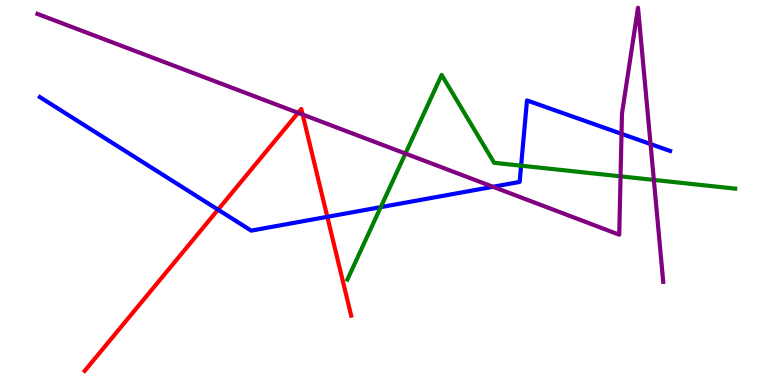[{'lines': ['blue', 'red'], 'intersections': [{'x': 2.81, 'y': 4.55}, {'x': 4.22, 'y': 4.37}]}, {'lines': ['green', 'red'], 'intersections': []}, {'lines': ['purple', 'red'], 'intersections': [{'x': 3.85, 'y': 7.07}, {'x': 3.9, 'y': 7.02}]}, {'lines': ['blue', 'green'], 'intersections': [{'x': 4.91, 'y': 4.62}, {'x': 6.72, 'y': 5.7}]}, {'lines': ['blue', 'purple'], 'intersections': [{'x': 6.36, 'y': 5.15}, {'x': 8.02, 'y': 6.52}, {'x': 8.39, 'y': 6.26}]}, {'lines': ['green', 'purple'], 'intersections': [{'x': 5.23, 'y': 6.01}, {'x': 8.01, 'y': 5.42}, {'x': 8.44, 'y': 5.33}]}]